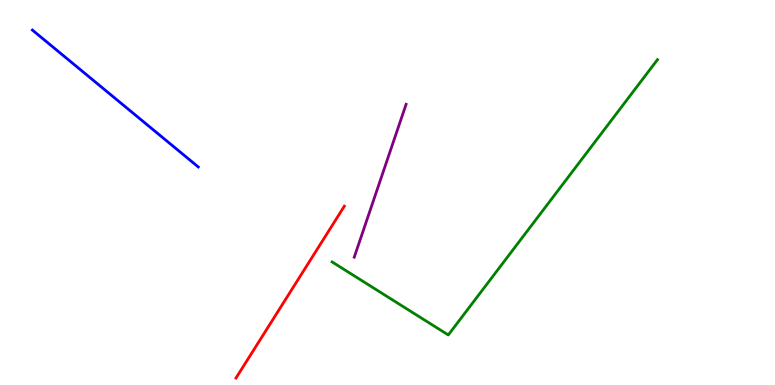[{'lines': ['blue', 'red'], 'intersections': []}, {'lines': ['green', 'red'], 'intersections': []}, {'lines': ['purple', 'red'], 'intersections': []}, {'lines': ['blue', 'green'], 'intersections': []}, {'lines': ['blue', 'purple'], 'intersections': []}, {'lines': ['green', 'purple'], 'intersections': []}]